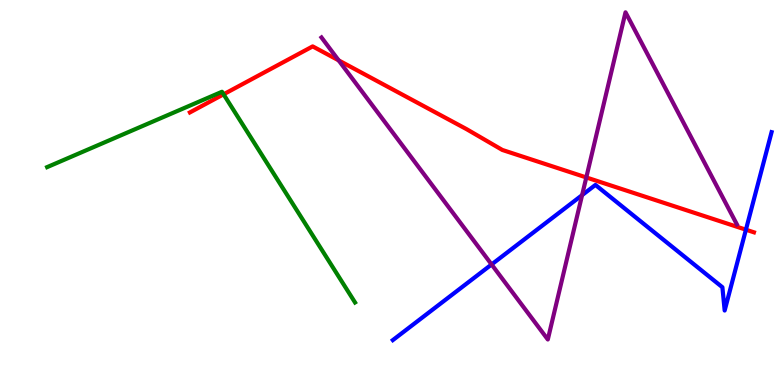[{'lines': ['blue', 'red'], 'intersections': [{'x': 9.62, 'y': 4.03}]}, {'lines': ['green', 'red'], 'intersections': [{'x': 2.88, 'y': 7.55}]}, {'lines': ['purple', 'red'], 'intersections': [{'x': 4.37, 'y': 8.43}, {'x': 7.57, 'y': 5.39}]}, {'lines': ['blue', 'green'], 'intersections': []}, {'lines': ['blue', 'purple'], 'intersections': [{'x': 6.34, 'y': 3.13}, {'x': 7.51, 'y': 4.93}]}, {'lines': ['green', 'purple'], 'intersections': []}]